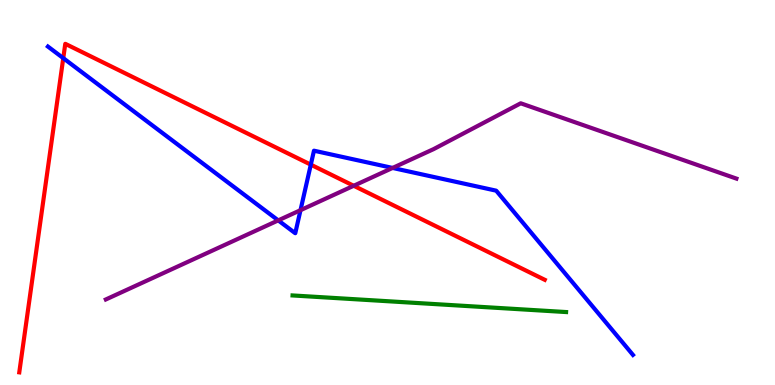[{'lines': ['blue', 'red'], 'intersections': [{'x': 0.816, 'y': 8.49}, {'x': 4.01, 'y': 5.72}]}, {'lines': ['green', 'red'], 'intersections': []}, {'lines': ['purple', 'red'], 'intersections': [{'x': 4.56, 'y': 5.17}]}, {'lines': ['blue', 'green'], 'intersections': []}, {'lines': ['blue', 'purple'], 'intersections': [{'x': 3.59, 'y': 4.28}, {'x': 3.88, 'y': 4.54}, {'x': 5.07, 'y': 5.64}]}, {'lines': ['green', 'purple'], 'intersections': []}]